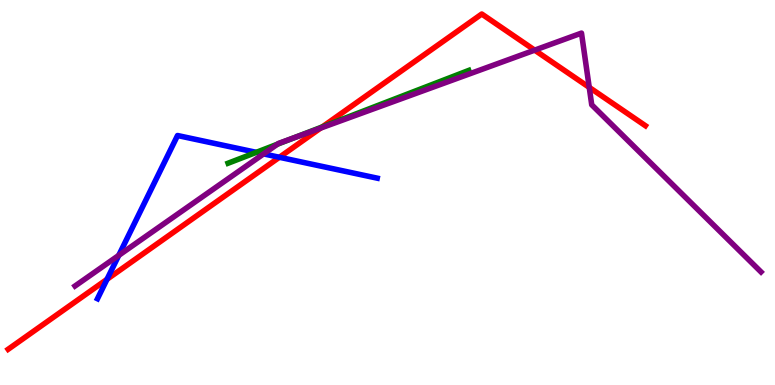[{'lines': ['blue', 'red'], 'intersections': [{'x': 1.38, 'y': 2.75}, {'x': 3.61, 'y': 5.91}]}, {'lines': ['green', 'red'], 'intersections': [{'x': 4.16, 'y': 6.7}]}, {'lines': ['purple', 'red'], 'intersections': [{'x': 4.14, 'y': 6.67}, {'x': 6.9, 'y': 8.7}, {'x': 7.6, 'y': 7.73}]}, {'lines': ['blue', 'green'], 'intersections': [{'x': 3.31, 'y': 6.04}]}, {'lines': ['blue', 'purple'], 'intersections': [{'x': 1.53, 'y': 3.37}, {'x': 3.4, 'y': 6.0}]}, {'lines': ['green', 'purple'], 'intersections': [{'x': 3.58, 'y': 6.26}, {'x': 3.8, 'y': 6.43}]}]